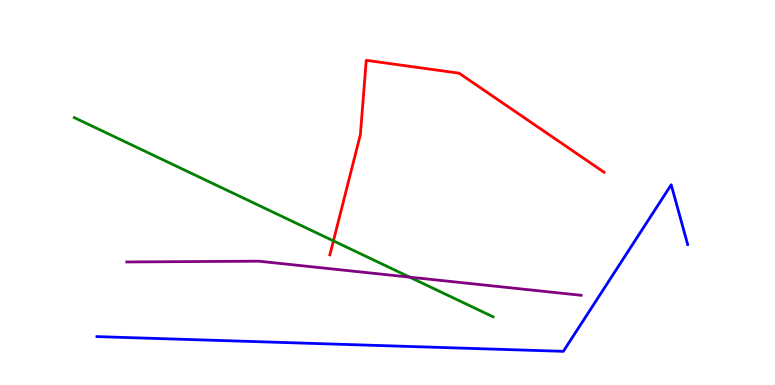[{'lines': ['blue', 'red'], 'intersections': []}, {'lines': ['green', 'red'], 'intersections': [{'x': 4.3, 'y': 3.74}]}, {'lines': ['purple', 'red'], 'intersections': []}, {'lines': ['blue', 'green'], 'intersections': []}, {'lines': ['blue', 'purple'], 'intersections': []}, {'lines': ['green', 'purple'], 'intersections': [{'x': 5.29, 'y': 2.8}]}]